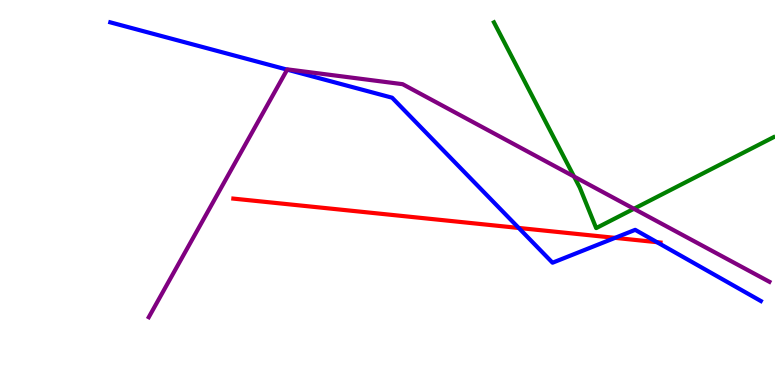[{'lines': ['blue', 'red'], 'intersections': [{'x': 6.69, 'y': 4.08}, {'x': 7.94, 'y': 3.82}, {'x': 8.48, 'y': 3.71}]}, {'lines': ['green', 'red'], 'intersections': []}, {'lines': ['purple', 'red'], 'intersections': []}, {'lines': ['blue', 'green'], 'intersections': []}, {'lines': ['blue', 'purple'], 'intersections': [{'x': 3.71, 'y': 8.19}]}, {'lines': ['green', 'purple'], 'intersections': [{'x': 7.41, 'y': 5.41}, {'x': 8.18, 'y': 4.58}]}]